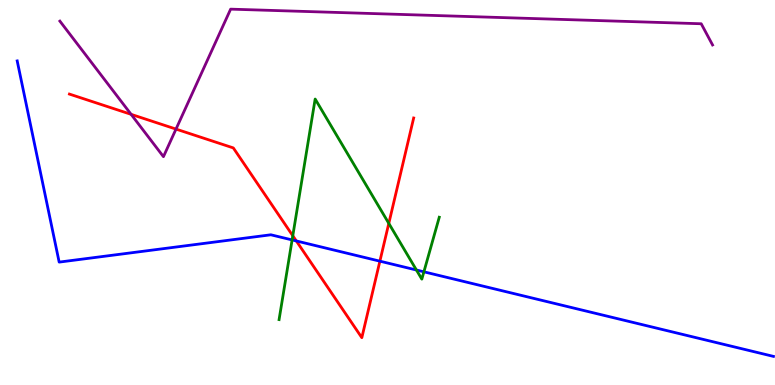[{'lines': ['blue', 'red'], 'intersections': [{'x': 3.82, 'y': 3.74}, {'x': 4.9, 'y': 3.22}]}, {'lines': ['green', 'red'], 'intersections': [{'x': 3.78, 'y': 3.88}, {'x': 5.02, 'y': 4.2}]}, {'lines': ['purple', 'red'], 'intersections': [{'x': 1.69, 'y': 7.03}, {'x': 2.27, 'y': 6.65}]}, {'lines': ['blue', 'green'], 'intersections': [{'x': 3.77, 'y': 3.77}, {'x': 5.37, 'y': 2.99}, {'x': 5.47, 'y': 2.94}]}, {'lines': ['blue', 'purple'], 'intersections': []}, {'lines': ['green', 'purple'], 'intersections': []}]